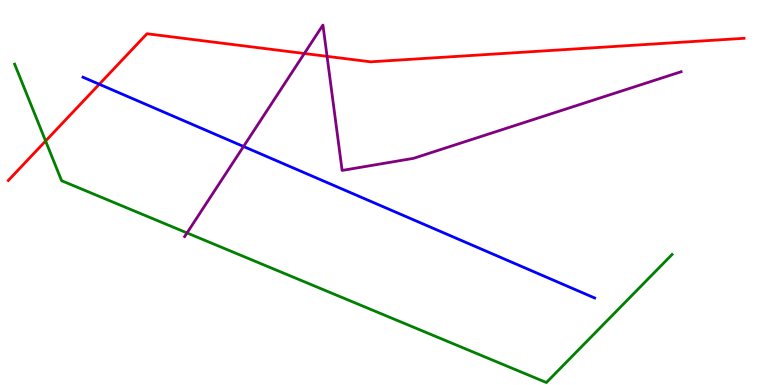[{'lines': ['blue', 'red'], 'intersections': [{'x': 1.28, 'y': 7.81}]}, {'lines': ['green', 'red'], 'intersections': [{'x': 0.588, 'y': 6.34}]}, {'lines': ['purple', 'red'], 'intersections': [{'x': 3.93, 'y': 8.61}, {'x': 4.22, 'y': 8.54}]}, {'lines': ['blue', 'green'], 'intersections': []}, {'lines': ['blue', 'purple'], 'intersections': [{'x': 3.14, 'y': 6.2}]}, {'lines': ['green', 'purple'], 'intersections': [{'x': 2.41, 'y': 3.95}]}]